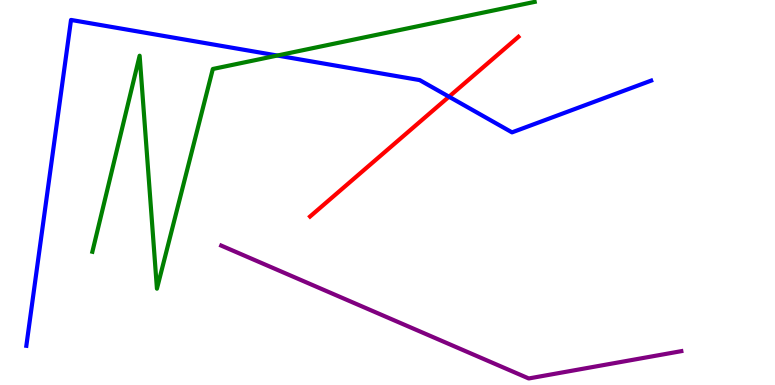[{'lines': ['blue', 'red'], 'intersections': [{'x': 5.79, 'y': 7.49}]}, {'lines': ['green', 'red'], 'intersections': []}, {'lines': ['purple', 'red'], 'intersections': []}, {'lines': ['blue', 'green'], 'intersections': [{'x': 3.58, 'y': 8.56}]}, {'lines': ['blue', 'purple'], 'intersections': []}, {'lines': ['green', 'purple'], 'intersections': []}]